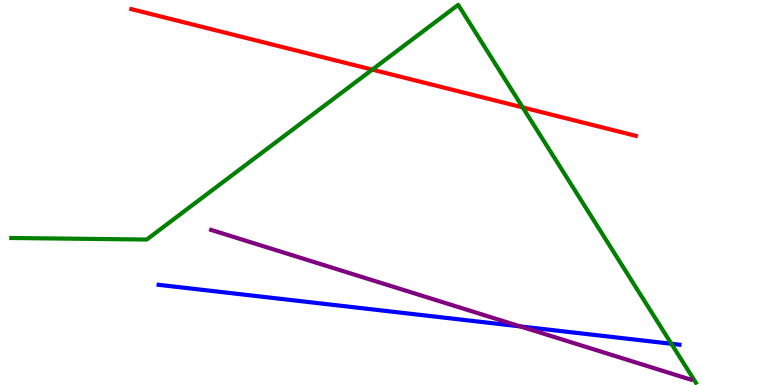[{'lines': ['blue', 'red'], 'intersections': []}, {'lines': ['green', 'red'], 'intersections': [{'x': 4.8, 'y': 8.19}, {'x': 6.74, 'y': 7.21}]}, {'lines': ['purple', 'red'], 'intersections': []}, {'lines': ['blue', 'green'], 'intersections': [{'x': 8.66, 'y': 1.07}]}, {'lines': ['blue', 'purple'], 'intersections': [{'x': 6.71, 'y': 1.52}]}, {'lines': ['green', 'purple'], 'intersections': []}]